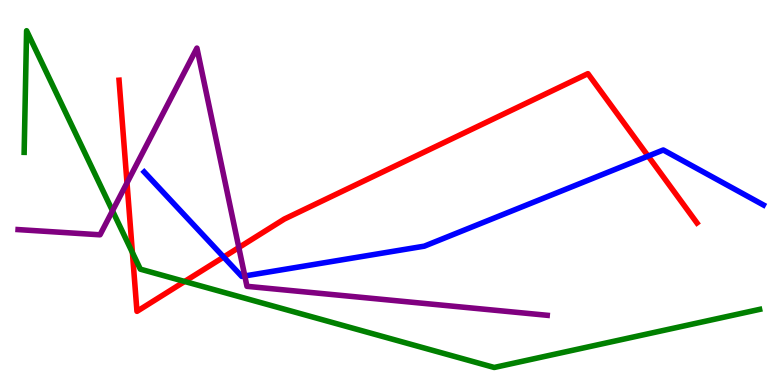[{'lines': ['blue', 'red'], 'intersections': [{'x': 2.89, 'y': 3.32}, {'x': 8.36, 'y': 5.95}]}, {'lines': ['green', 'red'], 'intersections': [{'x': 1.71, 'y': 3.44}, {'x': 2.38, 'y': 2.69}]}, {'lines': ['purple', 'red'], 'intersections': [{'x': 1.64, 'y': 5.25}, {'x': 3.08, 'y': 3.57}]}, {'lines': ['blue', 'green'], 'intersections': []}, {'lines': ['blue', 'purple'], 'intersections': [{'x': 3.16, 'y': 2.83}]}, {'lines': ['green', 'purple'], 'intersections': [{'x': 1.45, 'y': 4.52}]}]